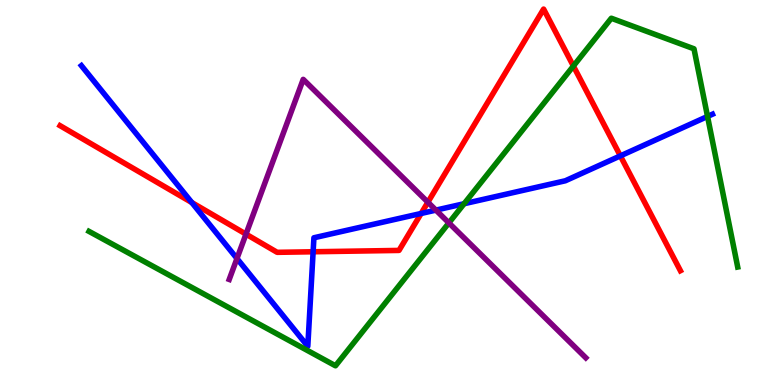[{'lines': ['blue', 'red'], 'intersections': [{'x': 2.48, 'y': 4.74}, {'x': 4.04, 'y': 3.46}, {'x': 5.43, 'y': 4.46}, {'x': 8.0, 'y': 5.95}]}, {'lines': ['green', 'red'], 'intersections': [{'x': 7.4, 'y': 8.28}]}, {'lines': ['purple', 'red'], 'intersections': [{'x': 3.17, 'y': 3.92}, {'x': 5.52, 'y': 4.75}]}, {'lines': ['blue', 'green'], 'intersections': [{'x': 5.99, 'y': 4.71}, {'x': 9.13, 'y': 6.98}]}, {'lines': ['blue', 'purple'], 'intersections': [{'x': 3.06, 'y': 3.29}, {'x': 5.62, 'y': 4.54}]}, {'lines': ['green', 'purple'], 'intersections': [{'x': 5.79, 'y': 4.21}]}]